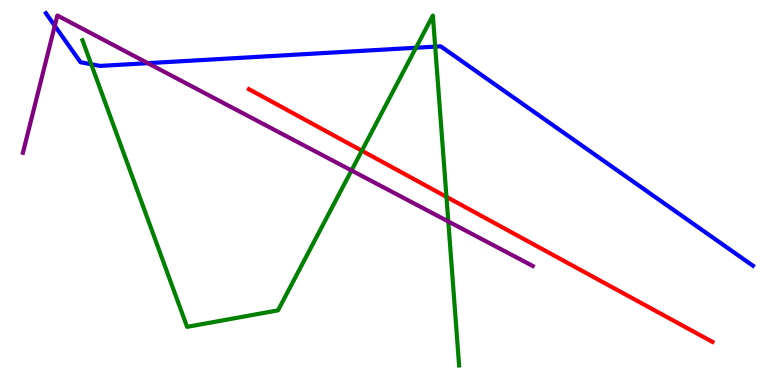[{'lines': ['blue', 'red'], 'intersections': []}, {'lines': ['green', 'red'], 'intersections': [{'x': 4.67, 'y': 6.08}, {'x': 5.76, 'y': 4.89}]}, {'lines': ['purple', 'red'], 'intersections': []}, {'lines': ['blue', 'green'], 'intersections': [{'x': 1.18, 'y': 8.33}, {'x': 5.37, 'y': 8.76}, {'x': 5.62, 'y': 8.79}]}, {'lines': ['blue', 'purple'], 'intersections': [{'x': 0.707, 'y': 9.33}, {'x': 1.91, 'y': 8.36}]}, {'lines': ['green', 'purple'], 'intersections': [{'x': 4.54, 'y': 5.57}, {'x': 5.78, 'y': 4.25}]}]